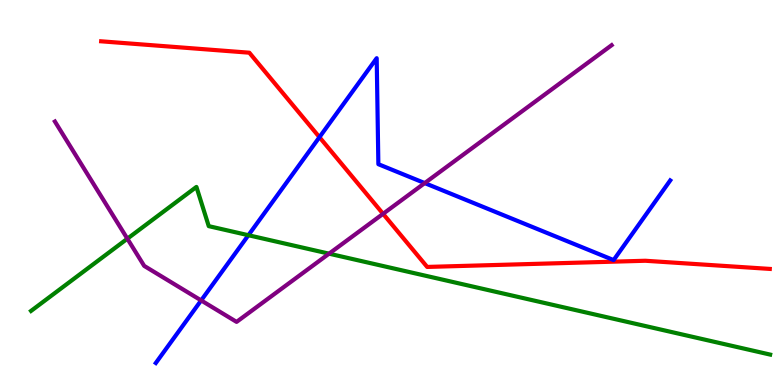[{'lines': ['blue', 'red'], 'intersections': [{'x': 4.12, 'y': 6.44}]}, {'lines': ['green', 'red'], 'intersections': []}, {'lines': ['purple', 'red'], 'intersections': [{'x': 4.94, 'y': 4.45}]}, {'lines': ['blue', 'green'], 'intersections': [{'x': 3.21, 'y': 3.89}]}, {'lines': ['blue', 'purple'], 'intersections': [{'x': 2.6, 'y': 2.2}, {'x': 5.48, 'y': 5.24}]}, {'lines': ['green', 'purple'], 'intersections': [{'x': 1.64, 'y': 3.8}, {'x': 4.25, 'y': 3.41}]}]